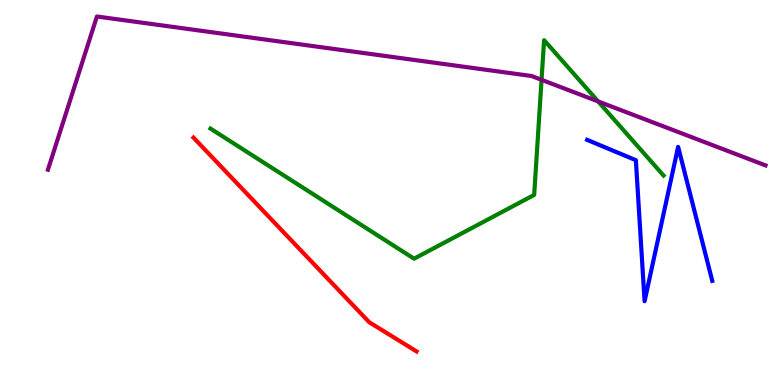[{'lines': ['blue', 'red'], 'intersections': []}, {'lines': ['green', 'red'], 'intersections': []}, {'lines': ['purple', 'red'], 'intersections': []}, {'lines': ['blue', 'green'], 'intersections': []}, {'lines': ['blue', 'purple'], 'intersections': []}, {'lines': ['green', 'purple'], 'intersections': [{'x': 6.99, 'y': 7.93}, {'x': 7.72, 'y': 7.37}]}]